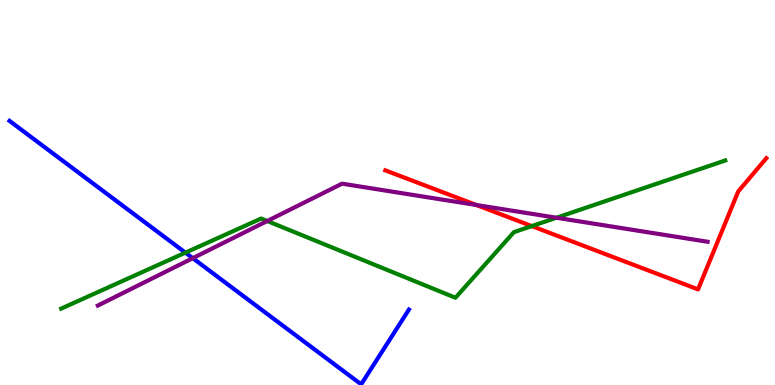[{'lines': ['blue', 'red'], 'intersections': []}, {'lines': ['green', 'red'], 'intersections': [{'x': 6.86, 'y': 4.13}]}, {'lines': ['purple', 'red'], 'intersections': [{'x': 6.15, 'y': 4.67}]}, {'lines': ['blue', 'green'], 'intersections': [{'x': 2.39, 'y': 3.44}]}, {'lines': ['blue', 'purple'], 'intersections': [{'x': 2.49, 'y': 3.29}]}, {'lines': ['green', 'purple'], 'intersections': [{'x': 3.45, 'y': 4.26}, {'x': 7.18, 'y': 4.34}]}]